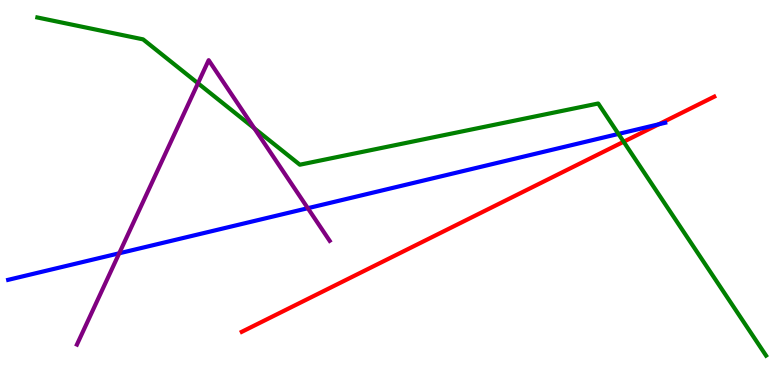[{'lines': ['blue', 'red'], 'intersections': [{'x': 8.5, 'y': 6.77}]}, {'lines': ['green', 'red'], 'intersections': [{'x': 8.05, 'y': 6.32}]}, {'lines': ['purple', 'red'], 'intersections': []}, {'lines': ['blue', 'green'], 'intersections': [{'x': 7.98, 'y': 6.52}]}, {'lines': ['blue', 'purple'], 'intersections': [{'x': 1.54, 'y': 3.42}, {'x': 3.97, 'y': 4.59}]}, {'lines': ['green', 'purple'], 'intersections': [{'x': 2.55, 'y': 7.84}, {'x': 3.28, 'y': 6.67}]}]